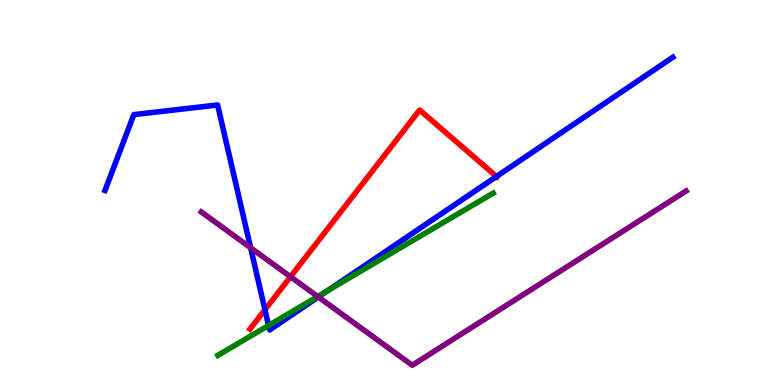[{'lines': ['blue', 'red'], 'intersections': [{'x': 3.42, 'y': 1.95}, {'x': 6.41, 'y': 5.42}]}, {'lines': ['green', 'red'], 'intersections': []}, {'lines': ['purple', 'red'], 'intersections': [{'x': 3.75, 'y': 2.81}]}, {'lines': ['blue', 'green'], 'intersections': [{'x': 3.47, 'y': 1.55}, {'x': 4.23, 'y': 2.45}]}, {'lines': ['blue', 'purple'], 'intersections': [{'x': 3.23, 'y': 3.56}, {'x': 4.11, 'y': 2.29}]}, {'lines': ['green', 'purple'], 'intersections': [{'x': 4.1, 'y': 2.3}]}]